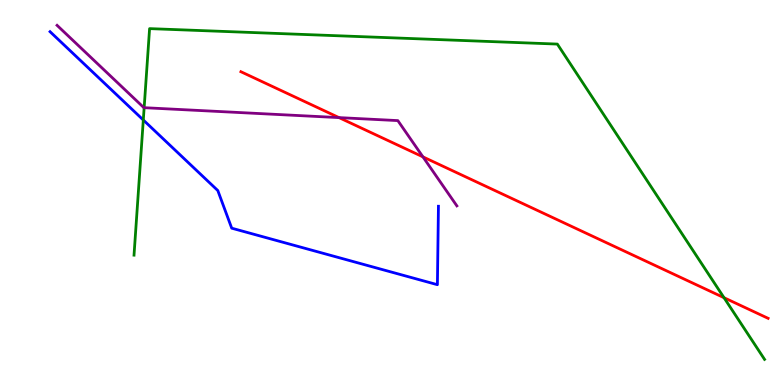[{'lines': ['blue', 'red'], 'intersections': []}, {'lines': ['green', 'red'], 'intersections': [{'x': 9.34, 'y': 2.27}]}, {'lines': ['purple', 'red'], 'intersections': [{'x': 4.37, 'y': 6.95}, {'x': 5.46, 'y': 5.93}]}, {'lines': ['blue', 'green'], 'intersections': [{'x': 1.85, 'y': 6.88}]}, {'lines': ['blue', 'purple'], 'intersections': []}, {'lines': ['green', 'purple'], 'intersections': [{'x': 1.86, 'y': 7.2}]}]